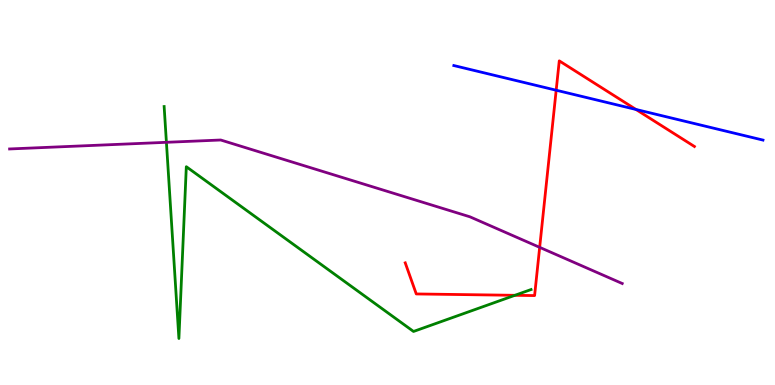[{'lines': ['blue', 'red'], 'intersections': [{'x': 7.18, 'y': 7.66}, {'x': 8.21, 'y': 7.16}]}, {'lines': ['green', 'red'], 'intersections': [{'x': 6.64, 'y': 2.33}]}, {'lines': ['purple', 'red'], 'intersections': [{'x': 6.96, 'y': 3.58}]}, {'lines': ['blue', 'green'], 'intersections': []}, {'lines': ['blue', 'purple'], 'intersections': []}, {'lines': ['green', 'purple'], 'intersections': [{'x': 2.15, 'y': 6.3}]}]